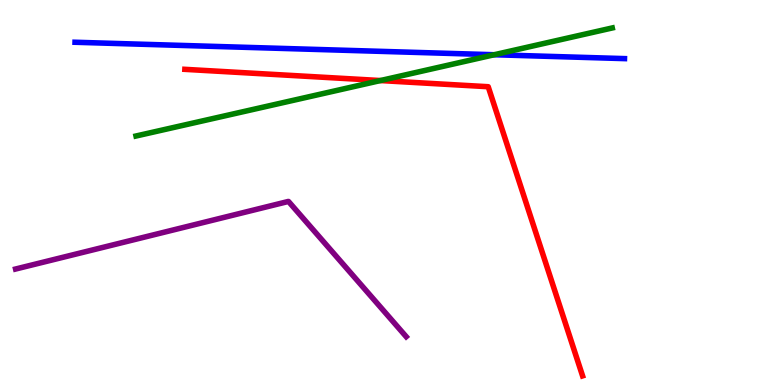[{'lines': ['blue', 'red'], 'intersections': []}, {'lines': ['green', 'red'], 'intersections': [{'x': 4.91, 'y': 7.91}]}, {'lines': ['purple', 'red'], 'intersections': []}, {'lines': ['blue', 'green'], 'intersections': [{'x': 6.38, 'y': 8.58}]}, {'lines': ['blue', 'purple'], 'intersections': []}, {'lines': ['green', 'purple'], 'intersections': []}]